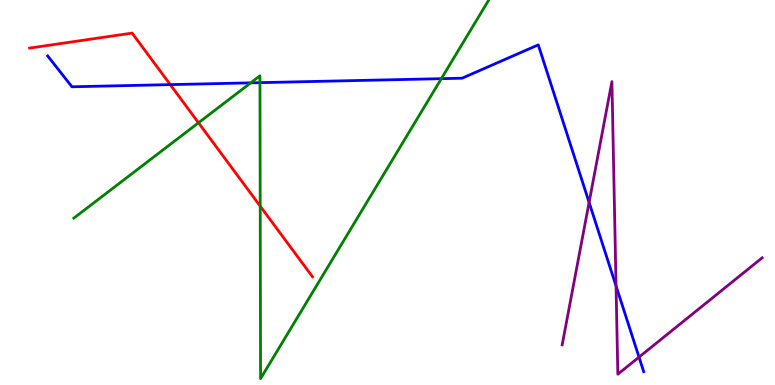[{'lines': ['blue', 'red'], 'intersections': [{'x': 2.2, 'y': 7.8}]}, {'lines': ['green', 'red'], 'intersections': [{'x': 2.56, 'y': 6.81}, {'x': 3.36, 'y': 4.65}]}, {'lines': ['purple', 'red'], 'intersections': []}, {'lines': ['blue', 'green'], 'intersections': [{'x': 3.23, 'y': 7.85}, {'x': 3.35, 'y': 7.85}, {'x': 5.69, 'y': 7.96}]}, {'lines': ['blue', 'purple'], 'intersections': [{'x': 7.6, 'y': 4.74}, {'x': 7.95, 'y': 2.57}, {'x': 8.25, 'y': 0.724}]}, {'lines': ['green', 'purple'], 'intersections': []}]